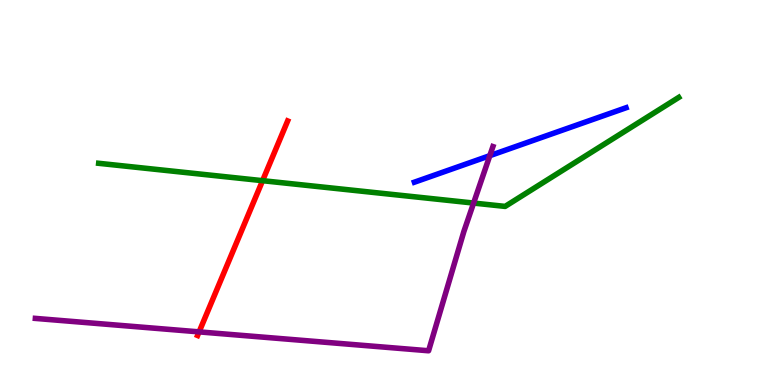[{'lines': ['blue', 'red'], 'intersections': []}, {'lines': ['green', 'red'], 'intersections': [{'x': 3.39, 'y': 5.31}]}, {'lines': ['purple', 'red'], 'intersections': [{'x': 2.57, 'y': 1.38}]}, {'lines': ['blue', 'green'], 'intersections': []}, {'lines': ['blue', 'purple'], 'intersections': [{'x': 6.32, 'y': 5.96}]}, {'lines': ['green', 'purple'], 'intersections': [{'x': 6.11, 'y': 4.73}]}]